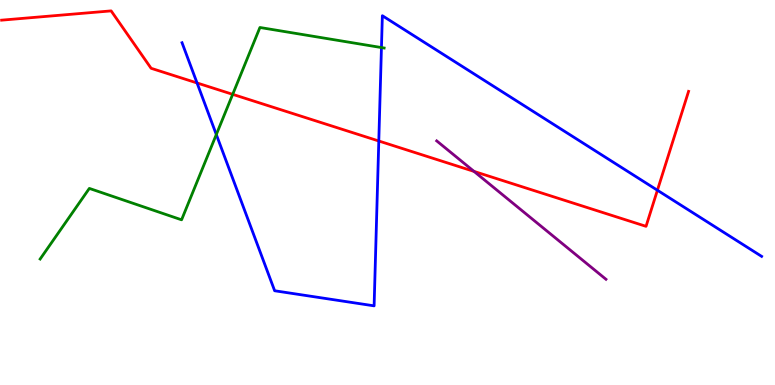[{'lines': ['blue', 'red'], 'intersections': [{'x': 2.54, 'y': 7.85}, {'x': 4.89, 'y': 6.34}, {'x': 8.48, 'y': 5.06}]}, {'lines': ['green', 'red'], 'intersections': [{'x': 3.0, 'y': 7.55}]}, {'lines': ['purple', 'red'], 'intersections': [{'x': 6.12, 'y': 5.55}]}, {'lines': ['blue', 'green'], 'intersections': [{'x': 2.79, 'y': 6.51}, {'x': 4.92, 'y': 8.76}]}, {'lines': ['blue', 'purple'], 'intersections': []}, {'lines': ['green', 'purple'], 'intersections': []}]